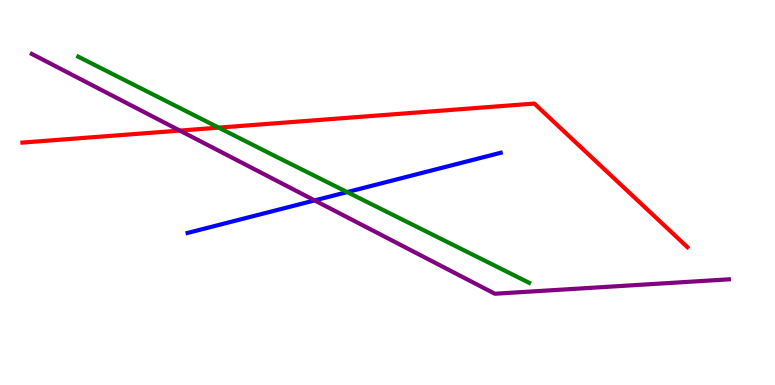[{'lines': ['blue', 'red'], 'intersections': []}, {'lines': ['green', 'red'], 'intersections': [{'x': 2.82, 'y': 6.69}]}, {'lines': ['purple', 'red'], 'intersections': [{'x': 2.32, 'y': 6.61}]}, {'lines': ['blue', 'green'], 'intersections': [{'x': 4.48, 'y': 5.01}]}, {'lines': ['blue', 'purple'], 'intersections': [{'x': 4.06, 'y': 4.79}]}, {'lines': ['green', 'purple'], 'intersections': []}]